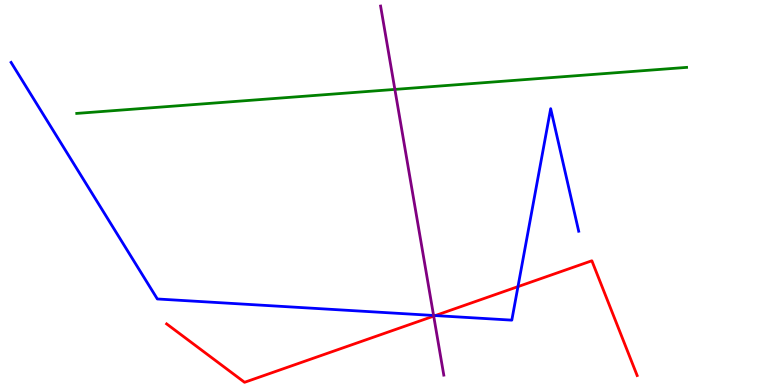[{'lines': ['blue', 'red'], 'intersections': [{'x': 5.62, 'y': 1.8}, {'x': 6.68, 'y': 2.56}]}, {'lines': ['green', 'red'], 'intersections': []}, {'lines': ['purple', 'red'], 'intersections': [{'x': 5.6, 'y': 1.79}]}, {'lines': ['blue', 'green'], 'intersections': []}, {'lines': ['blue', 'purple'], 'intersections': [{'x': 5.59, 'y': 1.81}]}, {'lines': ['green', 'purple'], 'intersections': [{'x': 5.1, 'y': 7.68}]}]